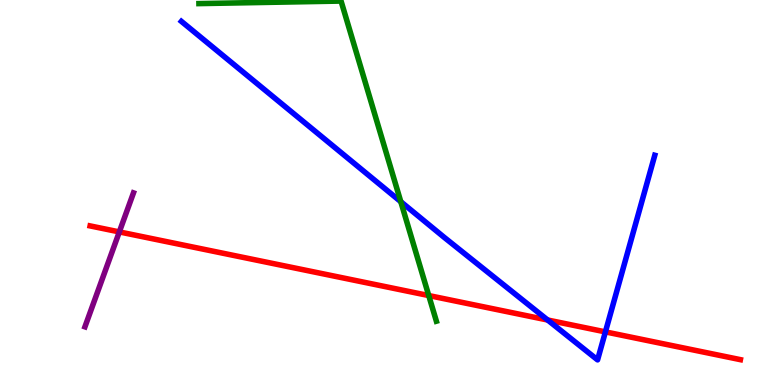[{'lines': ['blue', 'red'], 'intersections': [{'x': 7.07, 'y': 1.69}, {'x': 7.81, 'y': 1.38}]}, {'lines': ['green', 'red'], 'intersections': [{'x': 5.53, 'y': 2.32}]}, {'lines': ['purple', 'red'], 'intersections': [{'x': 1.54, 'y': 3.98}]}, {'lines': ['blue', 'green'], 'intersections': [{'x': 5.17, 'y': 4.76}]}, {'lines': ['blue', 'purple'], 'intersections': []}, {'lines': ['green', 'purple'], 'intersections': []}]